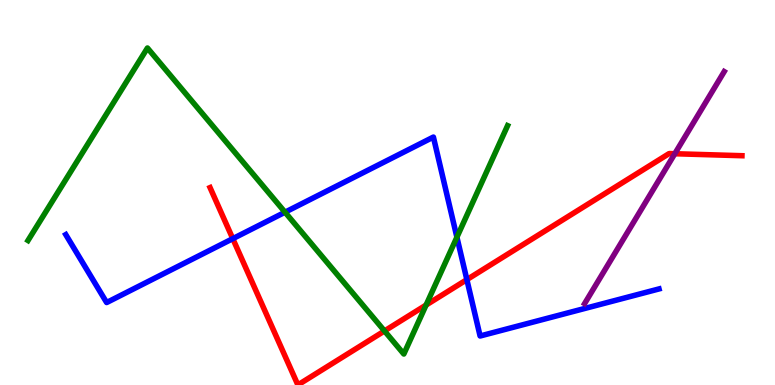[{'lines': ['blue', 'red'], 'intersections': [{'x': 3.0, 'y': 3.8}, {'x': 6.02, 'y': 2.74}]}, {'lines': ['green', 'red'], 'intersections': [{'x': 4.96, 'y': 1.4}, {'x': 5.5, 'y': 2.08}]}, {'lines': ['purple', 'red'], 'intersections': [{'x': 8.71, 'y': 6.01}]}, {'lines': ['blue', 'green'], 'intersections': [{'x': 3.68, 'y': 4.49}, {'x': 5.9, 'y': 3.84}]}, {'lines': ['blue', 'purple'], 'intersections': []}, {'lines': ['green', 'purple'], 'intersections': []}]